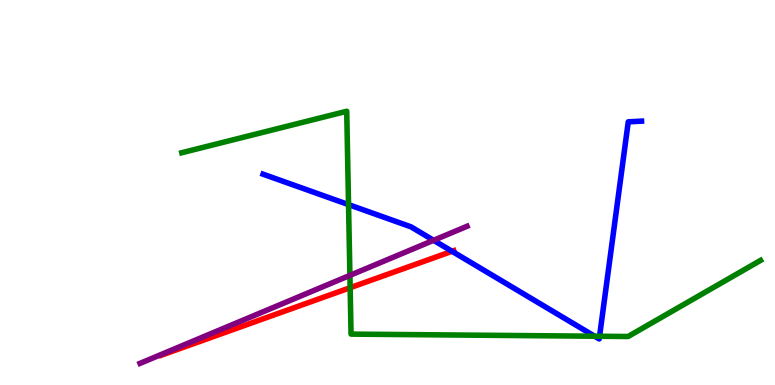[{'lines': ['blue', 'red'], 'intersections': [{'x': 5.83, 'y': 3.47}]}, {'lines': ['green', 'red'], 'intersections': [{'x': 4.52, 'y': 2.53}]}, {'lines': ['purple', 'red'], 'intersections': []}, {'lines': ['blue', 'green'], 'intersections': [{'x': 4.5, 'y': 4.69}, {'x': 7.67, 'y': 1.27}, {'x': 7.74, 'y': 1.27}]}, {'lines': ['blue', 'purple'], 'intersections': [{'x': 5.59, 'y': 3.76}]}, {'lines': ['green', 'purple'], 'intersections': [{'x': 4.51, 'y': 2.85}]}]